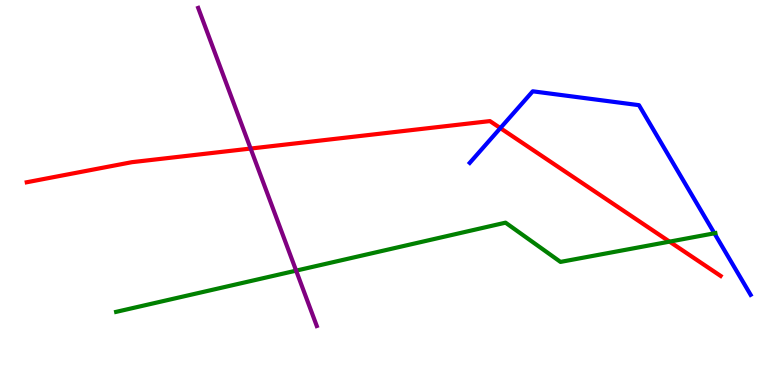[{'lines': ['blue', 'red'], 'intersections': [{'x': 6.46, 'y': 6.67}]}, {'lines': ['green', 'red'], 'intersections': [{'x': 8.64, 'y': 3.72}]}, {'lines': ['purple', 'red'], 'intersections': [{'x': 3.23, 'y': 6.14}]}, {'lines': ['blue', 'green'], 'intersections': [{'x': 9.22, 'y': 3.94}]}, {'lines': ['blue', 'purple'], 'intersections': []}, {'lines': ['green', 'purple'], 'intersections': [{'x': 3.82, 'y': 2.97}]}]